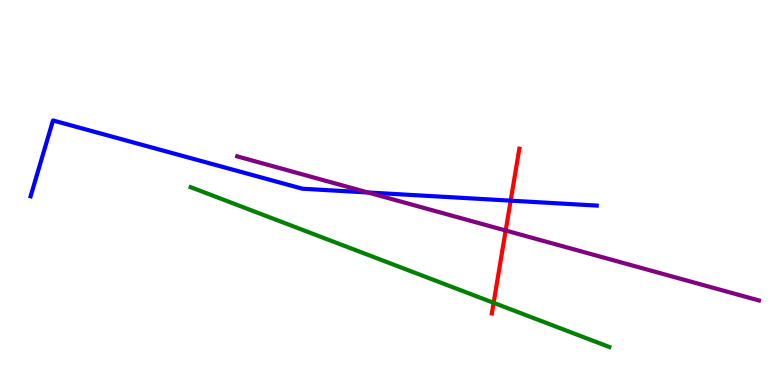[{'lines': ['blue', 'red'], 'intersections': [{'x': 6.59, 'y': 4.79}]}, {'lines': ['green', 'red'], 'intersections': [{'x': 6.37, 'y': 2.13}]}, {'lines': ['purple', 'red'], 'intersections': [{'x': 6.52, 'y': 4.01}]}, {'lines': ['blue', 'green'], 'intersections': []}, {'lines': ['blue', 'purple'], 'intersections': [{'x': 4.75, 'y': 5.0}]}, {'lines': ['green', 'purple'], 'intersections': []}]